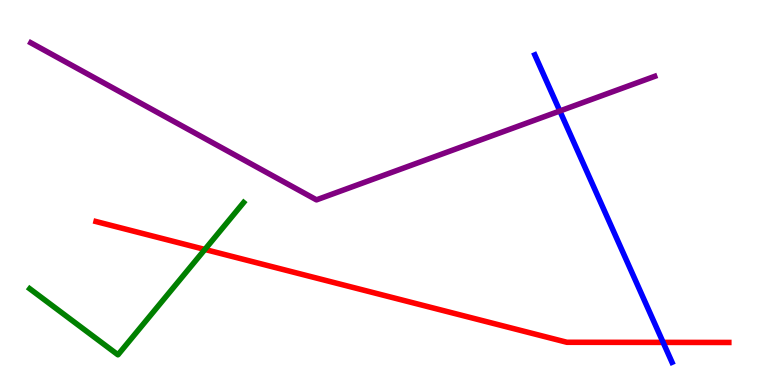[{'lines': ['blue', 'red'], 'intersections': [{'x': 8.56, 'y': 1.11}]}, {'lines': ['green', 'red'], 'intersections': [{'x': 2.64, 'y': 3.52}]}, {'lines': ['purple', 'red'], 'intersections': []}, {'lines': ['blue', 'green'], 'intersections': []}, {'lines': ['blue', 'purple'], 'intersections': [{'x': 7.22, 'y': 7.12}]}, {'lines': ['green', 'purple'], 'intersections': []}]